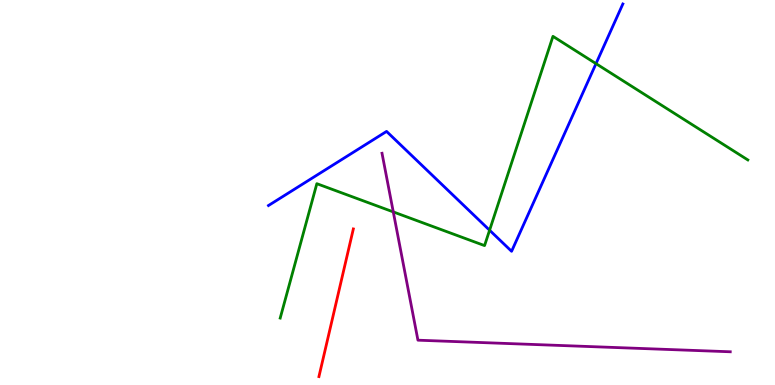[{'lines': ['blue', 'red'], 'intersections': []}, {'lines': ['green', 'red'], 'intersections': []}, {'lines': ['purple', 'red'], 'intersections': []}, {'lines': ['blue', 'green'], 'intersections': [{'x': 6.32, 'y': 4.02}, {'x': 7.69, 'y': 8.35}]}, {'lines': ['blue', 'purple'], 'intersections': []}, {'lines': ['green', 'purple'], 'intersections': [{'x': 5.07, 'y': 4.5}]}]